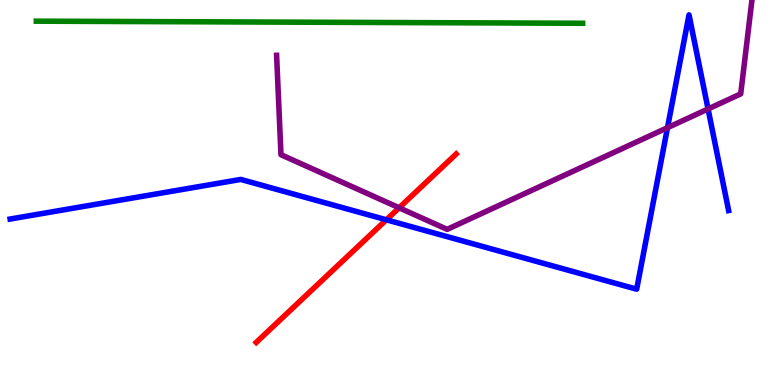[{'lines': ['blue', 'red'], 'intersections': [{'x': 4.99, 'y': 4.29}]}, {'lines': ['green', 'red'], 'intersections': []}, {'lines': ['purple', 'red'], 'intersections': [{'x': 5.15, 'y': 4.6}]}, {'lines': ['blue', 'green'], 'intersections': []}, {'lines': ['blue', 'purple'], 'intersections': [{'x': 8.61, 'y': 6.68}, {'x': 9.14, 'y': 7.17}]}, {'lines': ['green', 'purple'], 'intersections': []}]